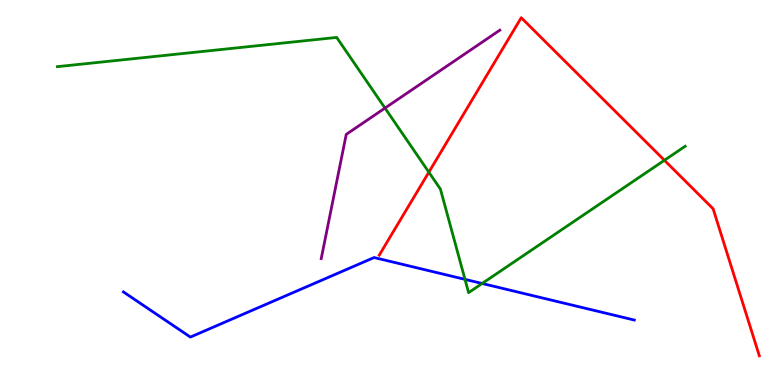[{'lines': ['blue', 'red'], 'intersections': []}, {'lines': ['green', 'red'], 'intersections': [{'x': 5.53, 'y': 5.53}, {'x': 8.57, 'y': 5.84}]}, {'lines': ['purple', 'red'], 'intersections': []}, {'lines': ['blue', 'green'], 'intersections': [{'x': 6.0, 'y': 2.74}, {'x': 6.22, 'y': 2.64}]}, {'lines': ['blue', 'purple'], 'intersections': []}, {'lines': ['green', 'purple'], 'intersections': [{'x': 4.97, 'y': 7.19}]}]